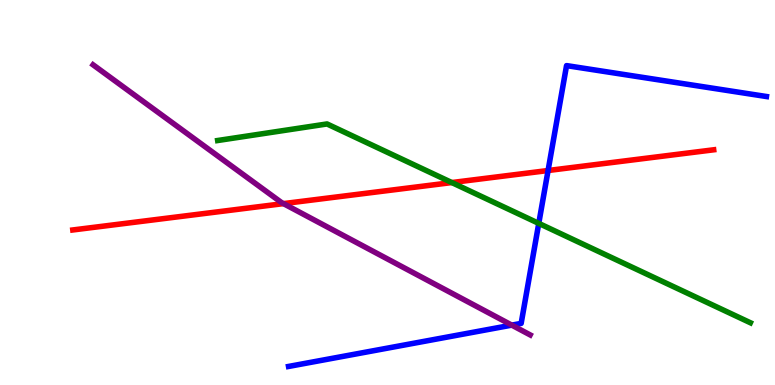[{'lines': ['blue', 'red'], 'intersections': [{'x': 7.07, 'y': 5.57}]}, {'lines': ['green', 'red'], 'intersections': [{'x': 5.83, 'y': 5.26}]}, {'lines': ['purple', 'red'], 'intersections': [{'x': 3.66, 'y': 4.71}]}, {'lines': ['blue', 'green'], 'intersections': [{'x': 6.95, 'y': 4.2}]}, {'lines': ['blue', 'purple'], 'intersections': [{'x': 6.6, 'y': 1.56}]}, {'lines': ['green', 'purple'], 'intersections': []}]